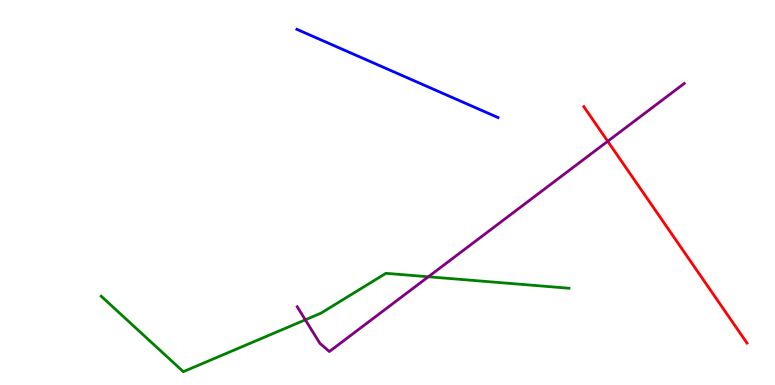[{'lines': ['blue', 'red'], 'intersections': []}, {'lines': ['green', 'red'], 'intersections': []}, {'lines': ['purple', 'red'], 'intersections': [{'x': 7.84, 'y': 6.33}]}, {'lines': ['blue', 'green'], 'intersections': []}, {'lines': ['blue', 'purple'], 'intersections': []}, {'lines': ['green', 'purple'], 'intersections': [{'x': 3.94, 'y': 1.69}, {'x': 5.53, 'y': 2.81}]}]